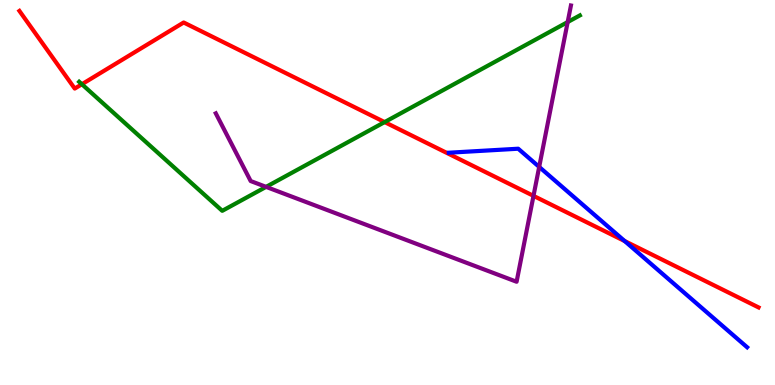[{'lines': ['blue', 'red'], 'intersections': [{'x': 8.06, 'y': 3.74}]}, {'lines': ['green', 'red'], 'intersections': [{'x': 1.06, 'y': 7.81}, {'x': 4.96, 'y': 6.83}]}, {'lines': ['purple', 'red'], 'intersections': [{'x': 6.88, 'y': 4.91}]}, {'lines': ['blue', 'green'], 'intersections': []}, {'lines': ['blue', 'purple'], 'intersections': [{'x': 6.96, 'y': 5.66}]}, {'lines': ['green', 'purple'], 'intersections': [{'x': 3.43, 'y': 5.15}, {'x': 7.32, 'y': 9.43}]}]